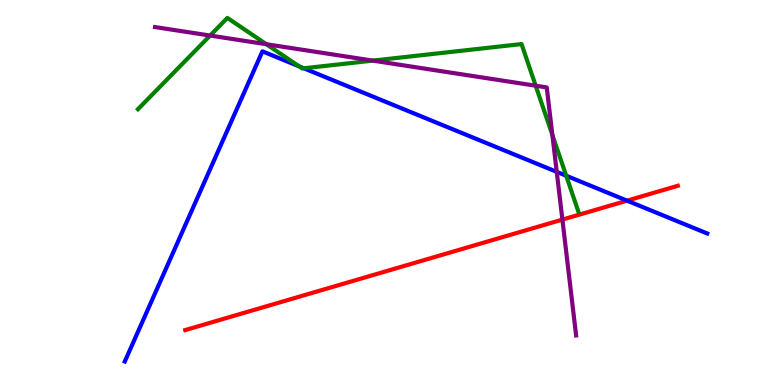[{'lines': ['blue', 'red'], 'intersections': [{'x': 8.09, 'y': 4.79}]}, {'lines': ['green', 'red'], 'intersections': []}, {'lines': ['purple', 'red'], 'intersections': [{'x': 7.26, 'y': 4.3}]}, {'lines': ['blue', 'green'], 'intersections': [{'x': 3.86, 'y': 8.27}, {'x': 3.92, 'y': 8.23}, {'x': 7.31, 'y': 5.44}]}, {'lines': ['blue', 'purple'], 'intersections': [{'x': 7.18, 'y': 5.54}]}, {'lines': ['green', 'purple'], 'intersections': [{'x': 2.71, 'y': 9.08}, {'x': 3.44, 'y': 8.85}, {'x': 4.81, 'y': 8.43}, {'x': 6.91, 'y': 7.77}, {'x': 7.13, 'y': 6.5}]}]